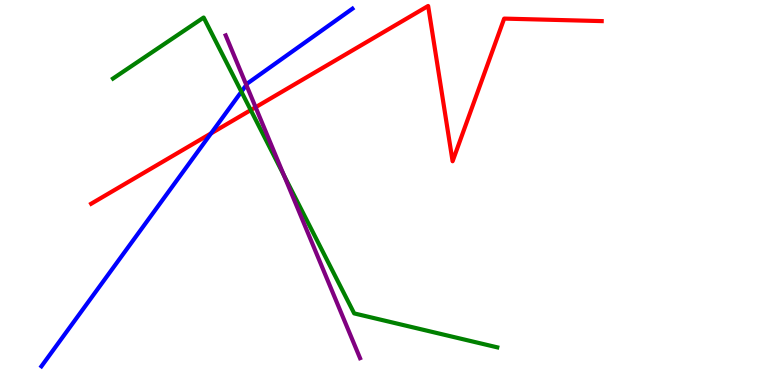[{'lines': ['blue', 'red'], 'intersections': [{'x': 2.72, 'y': 6.54}]}, {'lines': ['green', 'red'], 'intersections': [{'x': 3.24, 'y': 7.14}]}, {'lines': ['purple', 'red'], 'intersections': [{'x': 3.3, 'y': 7.21}]}, {'lines': ['blue', 'green'], 'intersections': [{'x': 3.11, 'y': 7.62}]}, {'lines': ['blue', 'purple'], 'intersections': [{'x': 3.18, 'y': 7.79}]}, {'lines': ['green', 'purple'], 'intersections': [{'x': 3.66, 'y': 5.45}]}]